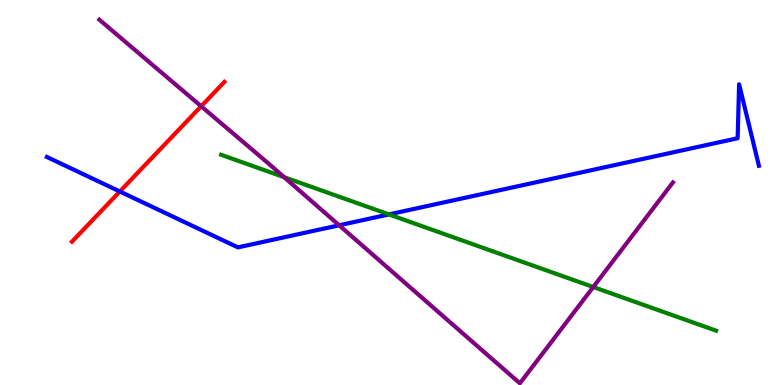[{'lines': ['blue', 'red'], 'intersections': [{'x': 1.55, 'y': 5.03}]}, {'lines': ['green', 'red'], 'intersections': []}, {'lines': ['purple', 'red'], 'intersections': [{'x': 2.6, 'y': 7.24}]}, {'lines': ['blue', 'green'], 'intersections': [{'x': 5.02, 'y': 4.43}]}, {'lines': ['blue', 'purple'], 'intersections': [{'x': 4.38, 'y': 4.15}]}, {'lines': ['green', 'purple'], 'intersections': [{'x': 3.67, 'y': 5.4}, {'x': 7.65, 'y': 2.55}]}]